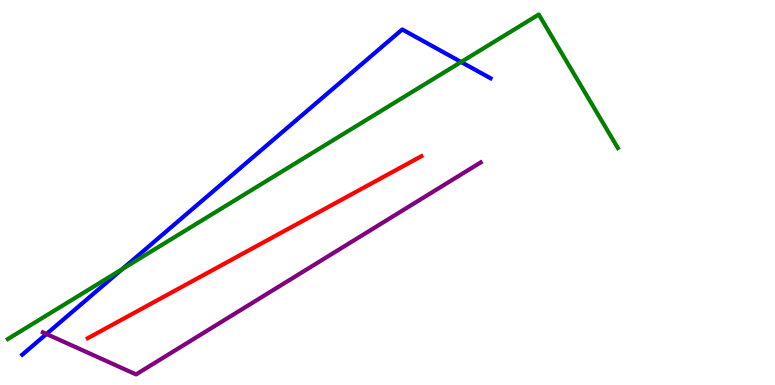[{'lines': ['blue', 'red'], 'intersections': []}, {'lines': ['green', 'red'], 'intersections': []}, {'lines': ['purple', 'red'], 'intersections': []}, {'lines': ['blue', 'green'], 'intersections': [{'x': 1.58, 'y': 3.01}, {'x': 5.95, 'y': 8.39}]}, {'lines': ['blue', 'purple'], 'intersections': [{'x': 0.6, 'y': 1.33}]}, {'lines': ['green', 'purple'], 'intersections': []}]